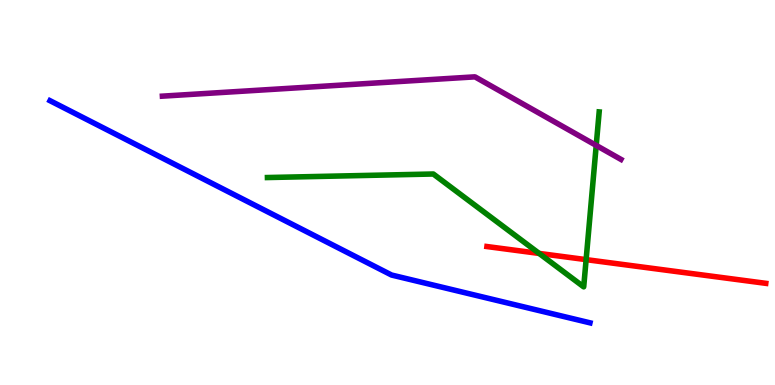[{'lines': ['blue', 'red'], 'intersections': []}, {'lines': ['green', 'red'], 'intersections': [{'x': 6.96, 'y': 3.42}, {'x': 7.56, 'y': 3.26}]}, {'lines': ['purple', 'red'], 'intersections': []}, {'lines': ['blue', 'green'], 'intersections': []}, {'lines': ['blue', 'purple'], 'intersections': []}, {'lines': ['green', 'purple'], 'intersections': [{'x': 7.69, 'y': 6.22}]}]